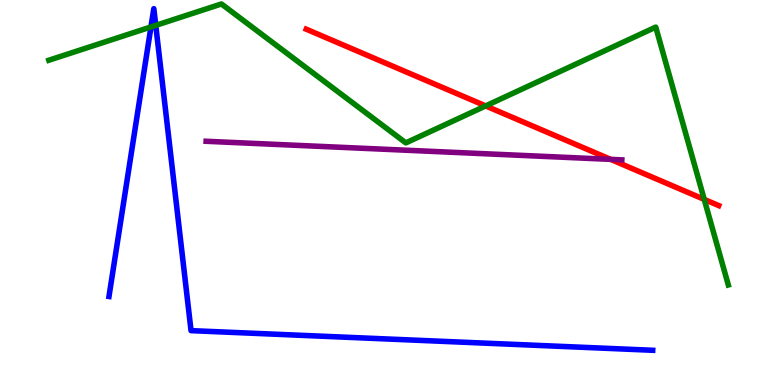[{'lines': ['blue', 'red'], 'intersections': []}, {'lines': ['green', 'red'], 'intersections': [{'x': 6.27, 'y': 7.25}, {'x': 9.09, 'y': 4.82}]}, {'lines': ['purple', 'red'], 'intersections': [{'x': 7.88, 'y': 5.86}]}, {'lines': ['blue', 'green'], 'intersections': [{'x': 1.95, 'y': 9.3}, {'x': 2.01, 'y': 9.34}]}, {'lines': ['blue', 'purple'], 'intersections': []}, {'lines': ['green', 'purple'], 'intersections': []}]